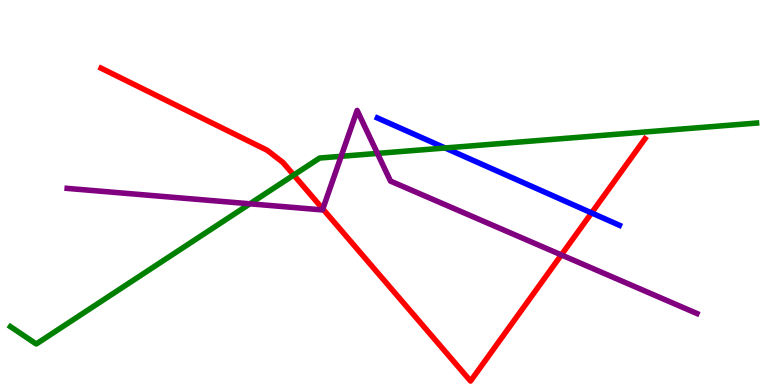[{'lines': ['blue', 'red'], 'intersections': [{'x': 7.63, 'y': 4.47}]}, {'lines': ['green', 'red'], 'intersections': [{'x': 3.79, 'y': 5.45}]}, {'lines': ['purple', 'red'], 'intersections': [{'x': 4.17, 'y': 4.57}, {'x': 7.24, 'y': 3.38}]}, {'lines': ['blue', 'green'], 'intersections': [{'x': 5.74, 'y': 6.16}]}, {'lines': ['blue', 'purple'], 'intersections': []}, {'lines': ['green', 'purple'], 'intersections': [{'x': 3.22, 'y': 4.71}, {'x': 4.4, 'y': 5.94}, {'x': 4.87, 'y': 6.02}]}]